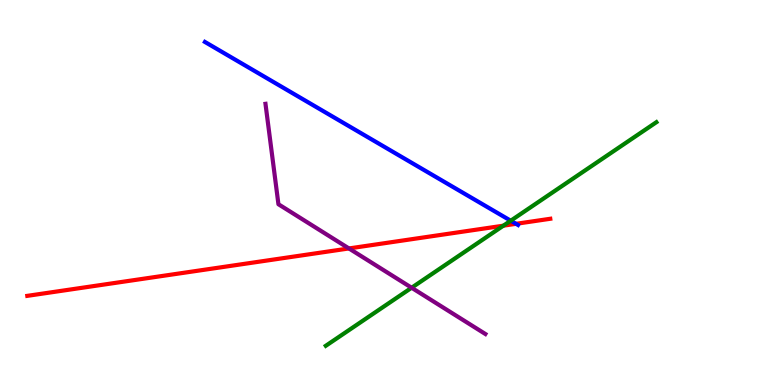[{'lines': ['blue', 'red'], 'intersections': [{'x': 6.66, 'y': 4.19}]}, {'lines': ['green', 'red'], 'intersections': [{'x': 6.5, 'y': 4.14}]}, {'lines': ['purple', 'red'], 'intersections': [{'x': 4.5, 'y': 3.55}]}, {'lines': ['blue', 'green'], 'intersections': [{'x': 6.59, 'y': 4.27}]}, {'lines': ['blue', 'purple'], 'intersections': []}, {'lines': ['green', 'purple'], 'intersections': [{'x': 5.31, 'y': 2.53}]}]